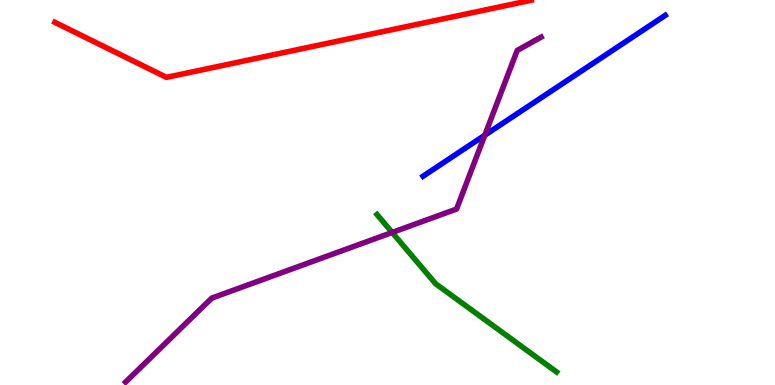[{'lines': ['blue', 'red'], 'intersections': []}, {'lines': ['green', 'red'], 'intersections': []}, {'lines': ['purple', 'red'], 'intersections': []}, {'lines': ['blue', 'green'], 'intersections': []}, {'lines': ['blue', 'purple'], 'intersections': [{'x': 6.26, 'y': 6.49}]}, {'lines': ['green', 'purple'], 'intersections': [{'x': 5.06, 'y': 3.96}]}]